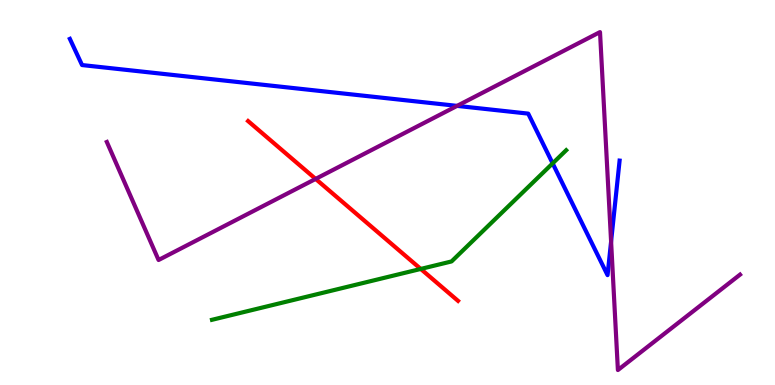[{'lines': ['blue', 'red'], 'intersections': []}, {'lines': ['green', 'red'], 'intersections': [{'x': 5.43, 'y': 3.01}]}, {'lines': ['purple', 'red'], 'intersections': [{'x': 4.07, 'y': 5.35}]}, {'lines': ['blue', 'green'], 'intersections': [{'x': 7.13, 'y': 5.76}]}, {'lines': ['blue', 'purple'], 'intersections': [{'x': 5.9, 'y': 7.25}, {'x': 7.89, 'y': 3.73}]}, {'lines': ['green', 'purple'], 'intersections': []}]